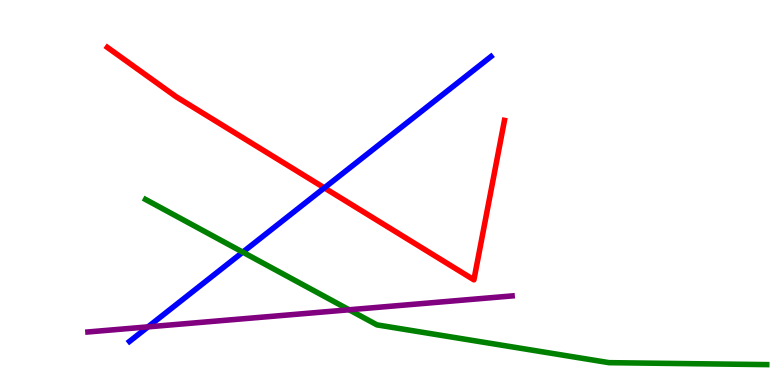[{'lines': ['blue', 'red'], 'intersections': [{'x': 4.19, 'y': 5.12}]}, {'lines': ['green', 'red'], 'intersections': []}, {'lines': ['purple', 'red'], 'intersections': []}, {'lines': ['blue', 'green'], 'intersections': [{'x': 3.13, 'y': 3.45}]}, {'lines': ['blue', 'purple'], 'intersections': [{'x': 1.91, 'y': 1.51}]}, {'lines': ['green', 'purple'], 'intersections': [{'x': 4.5, 'y': 1.95}]}]